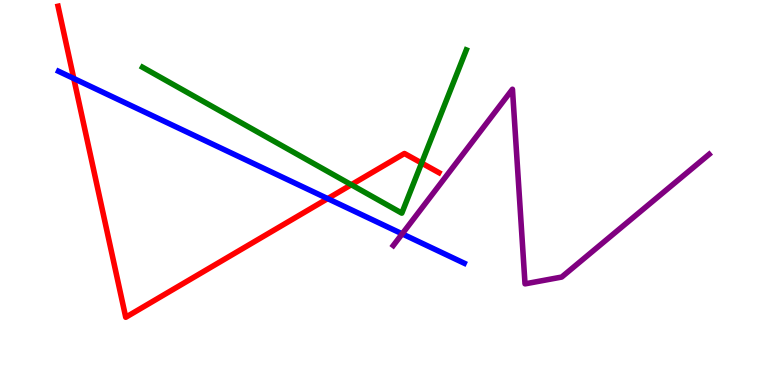[{'lines': ['blue', 'red'], 'intersections': [{'x': 0.952, 'y': 7.96}, {'x': 4.23, 'y': 4.84}]}, {'lines': ['green', 'red'], 'intersections': [{'x': 4.53, 'y': 5.2}, {'x': 5.44, 'y': 5.77}]}, {'lines': ['purple', 'red'], 'intersections': []}, {'lines': ['blue', 'green'], 'intersections': []}, {'lines': ['blue', 'purple'], 'intersections': [{'x': 5.19, 'y': 3.93}]}, {'lines': ['green', 'purple'], 'intersections': []}]